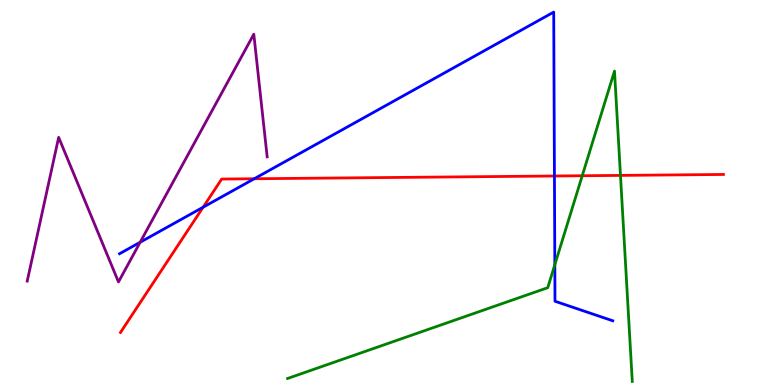[{'lines': ['blue', 'red'], 'intersections': [{'x': 2.62, 'y': 4.62}, {'x': 3.28, 'y': 5.36}, {'x': 7.15, 'y': 5.43}]}, {'lines': ['green', 'red'], 'intersections': [{'x': 7.51, 'y': 5.44}, {'x': 8.01, 'y': 5.44}]}, {'lines': ['purple', 'red'], 'intersections': []}, {'lines': ['blue', 'green'], 'intersections': [{'x': 7.16, 'y': 3.13}]}, {'lines': ['blue', 'purple'], 'intersections': [{'x': 1.81, 'y': 3.71}]}, {'lines': ['green', 'purple'], 'intersections': []}]